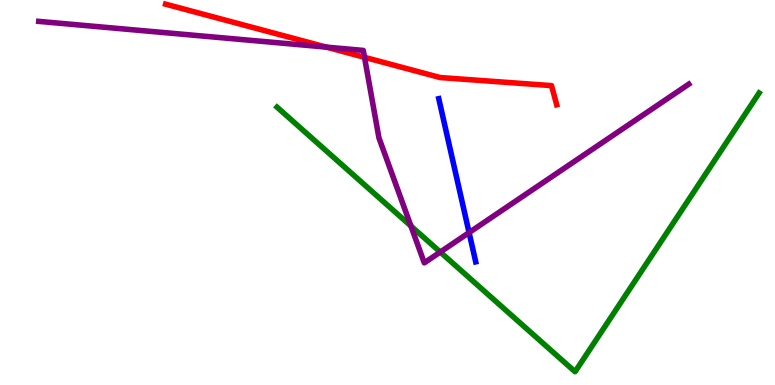[{'lines': ['blue', 'red'], 'intersections': []}, {'lines': ['green', 'red'], 'intersections': []}, {'lines': ['purple', 'red'], 'intersections': [{'x': 4.21, 'y': 8.78}, {'x': 4.7, 'y': 8.51}]}, {'lines': ['blue', 'green'], 'intersections': []}, {'lines': ['blue', 'purple'], 'intersections': [{'x': 6.05, 'y': 3.96}]}, {'lines': ['green', 'purple'], 'intersections': [{'x': 5.3, 'y': 4.13}, {'x': 5.68, 'y': 3.45}]}]